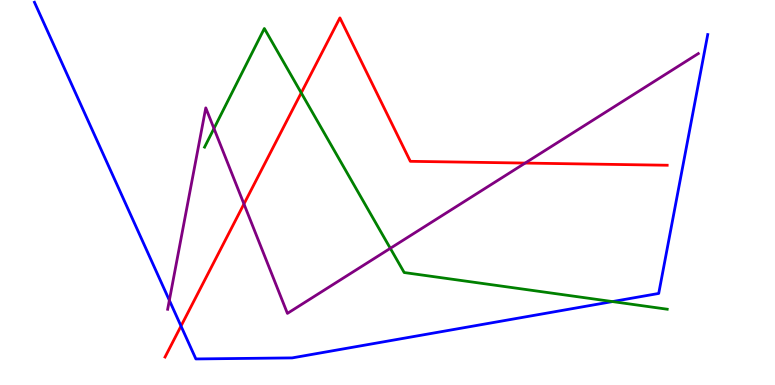[{'lines': ['blue', 'red'], 'intersections': [{'x': 2.34, 'y': 1.53}]}, {'lines': ['green', 'red'], 'intersections': [{'x': 3.89, 'y': 7.59}]}, {'lines': ['purple', 'red'], 'intersections': [{'x': 3.15, 'y': 4.7}, {'x': 6.78, 'y': 5.76}]}, {'lines': ['blue', 'green'], 'intersections': [{'x': 7.9, 'y': 2.17}]}, {'lines': ['blue', 'purple'], 'intersections': [{'x': 2.19, 'y': 2.2}]}, {'lines': ['green', 'purple'], 'intersections': [{'x': 2.76, 'y': 6.66}, {'x': 5.04, 'y': 3.55}]}]